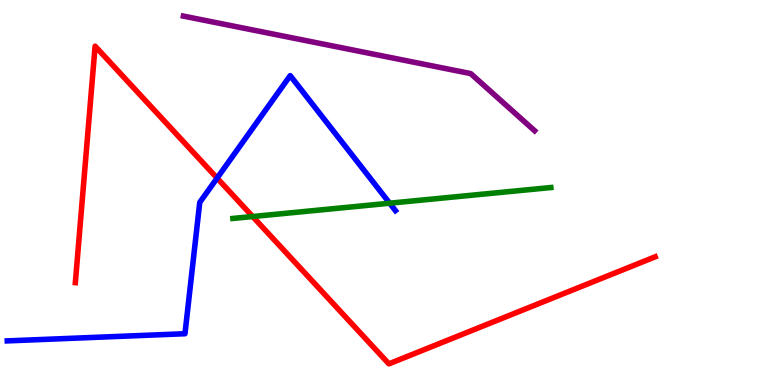[{'lines': ['blue', 'red'], 'intersections': [{'x': 2.8, 'y': 5.37}]}, {'lines': ['green', 'red'], 'intersections': [{'x': 3.26, 'y': 4.38}]}, {'lines': ['purple', 'red'], 'intersections': []}, {'lines': ['blue', 'green'], 'intersections': [{'x': 5.03, 'y': 4.72}]}, {'lines': ['blue', 'purple'], 'intersections': []}, {'lines': ['green', 'purple'], 'intersections': []}]